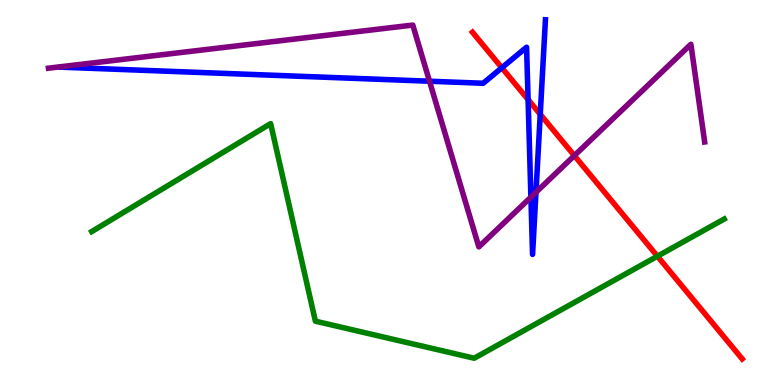[{'lines': ['blue', 'red'], 'intersections': [{'x': 6.48, 'y': 8.24}, {'x': 6.81, 'y': 7.41}, {'x': 6.97, 'y': 7.03}]}, {'lines': ['green', 'red'], 'intersections': [{'x': 8.48, 'y': 3.34}]}, {'lines': ['purple', 'red'], 'intersections': [{'x': 7.41, 'y': 5.96}]}, {'lines': ['blue', 'green'], 'intersections': []}, {'lines': ['blue', 'purple'], 'intersections': [{'x': 5.54, 'y': 7.89}, {'x': 6.85, 'y': 4.88}, {'x': 6.92, 'y': 5.01}]}, {'lines': ['green', 'purple'], 'intersections': []}]